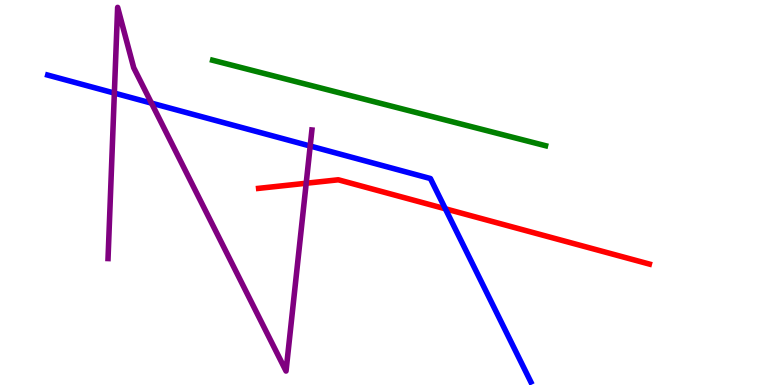[{'lines': ['blue', 'red'], 'intersections': [{'x': 5.75, 'y': 4.58}]}, {'lines': ['green', 'red'], 'intersections': []}, {'lines': ['purple', 'red'], 'intersections': [{'x': 3.95, 'y': 5.24}]}, {'lines': ['blue', 'green'], 'intersections': []}, {'lines': ['blue', 'purple'], 'intersections': [{'x': 1.48, 'y': 7.58}, {'x': 1.95, 'y': 7.32}, {'x': 4.0, 'y': 6.21}]}, {'lines': ['green', 'purple'], 'intersections': []}]